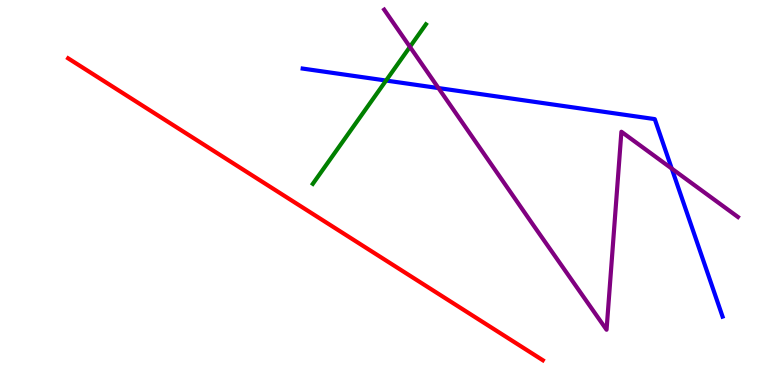[{'lines': ['blue', 'red'], 'intersections': []}, {'lines': ['green', 'red'], 'intersections': []}, {'lines': ['purple', 'red'], 'intersections': []}, {'lines': ['blue', 'green'], 'intersections': [{'x': 4.98, 'y': 7.91}]}, {'lines': ['blue', 'purple'], 'intersections': [{'x': 5.66, 'y': 7.71}, {'x': 8.67, 'y': 5.62}]}, {'lines': ['green', 'purple'], 'intersections': [{'x': 5.29, 'y': 8.78}]}]